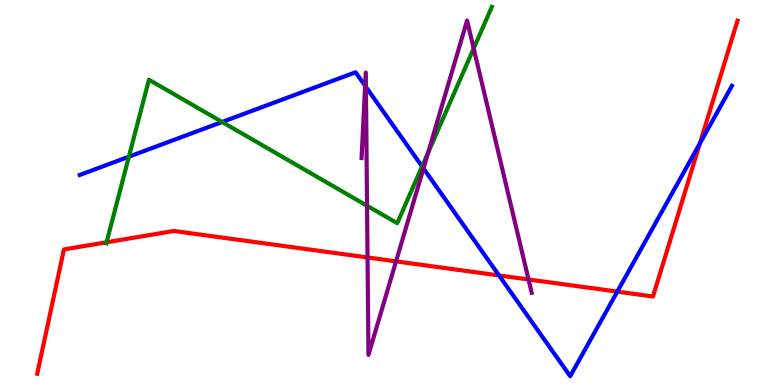[{'lines': ['blue', 'red'], 'intersections': [{'x': 6.44, 'y': 2.85}, {'x': 7.97, 'y': 2.43}, {'x': 9.03, 'y': 6.28}]}, {'lines': ['green', 'red'], 'intersections': [{'x': 1.38, 'y': 3.71}]}, {'lines': ['purple', 'red'], 'intersections': [{'x': 4.74, 'y': 3.31}, {'x': 5.11, 'y': 3.21}, {'x': 6.82, 'y': 2.74}]}, {'lines': ['blue', 'green'], 'intersections': [{'x': 1.66, 'y': 5.93}, {'x': 2.87, 'y': 6.83}, {'x': 5.45, 'y': 5.68}]}, {'lines': ['blue', 'purple'], 'intersections': [{'x': 4.71, 'y': 7.77}, {'x': 4.72, 'y': 7.74}, {'x': 5.46, 'y': 5.63}]}, {'lines': ['green', 'purple'], 'intersections': [{'x': 4.74, 'y': 4.66}, {'x': 5.52, 'y': 6.04}, {'x': 6.11, 'y': 8.74}]}]